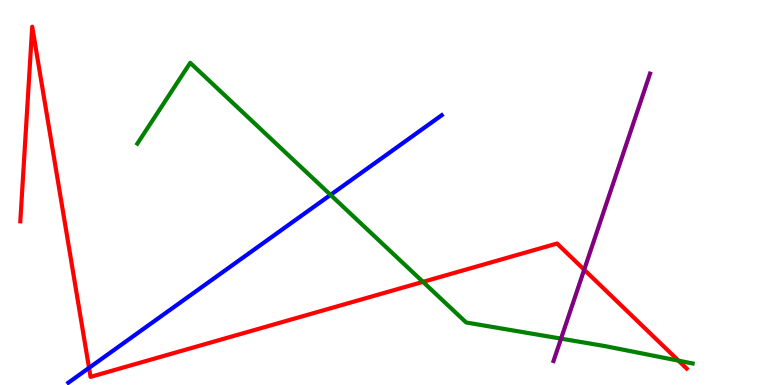[{'lines': ['blue', 'red'], 'intersections': [{'x': 1.15, 'y': 0.445}]}, {'lines': ['green', 'red'], 'intersections': [{'x': 5.46, 'y': 2.68}, {'x': 8.75, 'y': 0.632}]}, {'lines': ['purple', 'red'], 'intersections': [{'x': 7.54, 'y': 2.99}]}, {'lines': ['blue', 'green'], 'intersections': [{'x': 4.27, 'y': 4.94}]}, {'lines': ['blue', 'purple'], 'intersections': []}, {'lines': ['green', 'purple'], 'intersections': [{'x': 7.24, 'y': 1.2}]}]